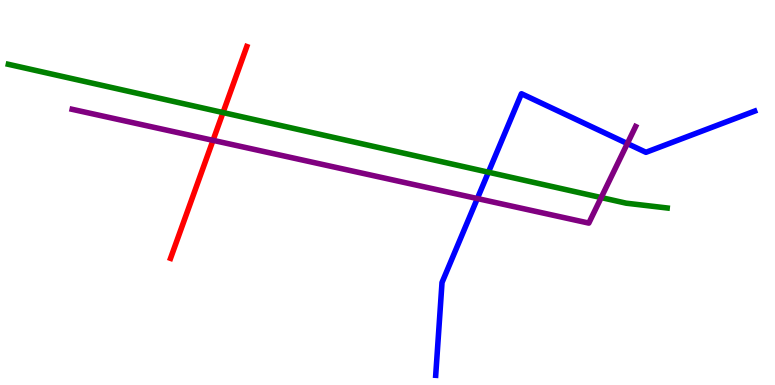[{'lines': ['blue', 'red'], 'intersections': []}, {'lines': ['green', 'red'], 'intersections': [{'x': 2.88, 'y': 7.08}]}, {'lines': ['purple', 'red'], 'intersections': [{'x': 2.75, 'y': 6.35}]}, {'lines': ['blue', 'green'], 'intersections': [{'x': 6.3, 'y': 5.53}]}, {'lines': ['blue', 'purple'], 'intersections': [{'x': 6.16, 'y': 4.84}, {'x': 8.09, 'y': 6.27}]}, {'lines': ['green', 'purple'], 'intersections': [{'x': 7.76, 'y': 4.87}]}]